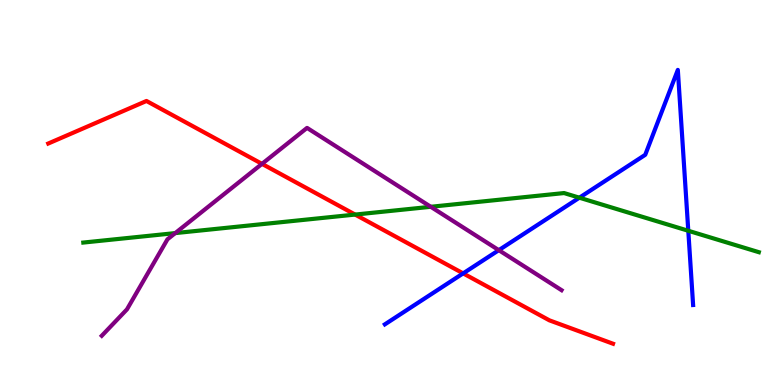[{'lines': ['blue', 'red'], 'intersections': [{'x': 5.98, 'y': 2.9}]}, {'lines': ['green', 'red'], 'intersections': [{'x': 4.58, 'y': 4.43}]}, {'lines': ['purple', 'red'], 'intersections': [{'x': 3.38, 'y': 5.74}]}, {'lines': ['blue', 'green'], 'intersections': [{'x': 7.48, 'y': 4.86}, {'x': 8.88, 'y': 4.01}]}, {'lines': ['blue', 'purple'], 'intersections': [{'x': 6.44, 'y': 3.5}]}, {'lines': ['green', 'purple'], 'intersections': [{'x': 2.26, 'y': 3.95}, {'x': 5.56, 'y': 4.63}]}]